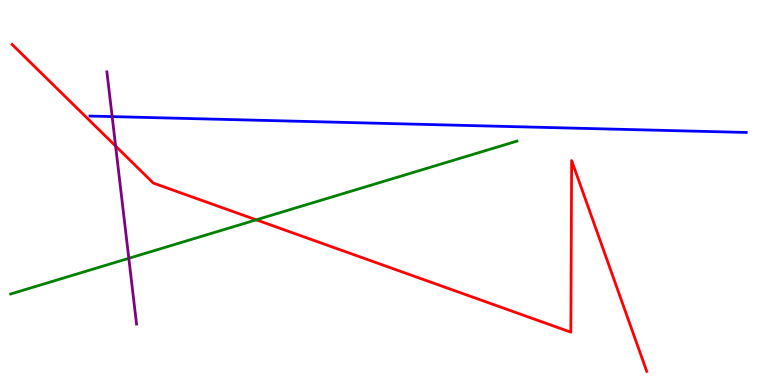[{'lines': ['blue', 'red'], 'intersections': []}, {'lines': ['green', 'red'], 'intersections': [{'x': 3.31, 'y': 4.29}]}, {'lines': ['purple', 'red'], 'intersections': [{'x': 1.49, 'y': 6.21}]}, {'lines': ['blue', 'green'], 'intersections': []}, {'lines': ['blue', 'purple'], 'intersections': [{'x': 1.45, 'y': 6.97}]}, {'lines': ['green', 'purple'], 'intersections': [{'x': 1.66, 'y': 3.29}]}]